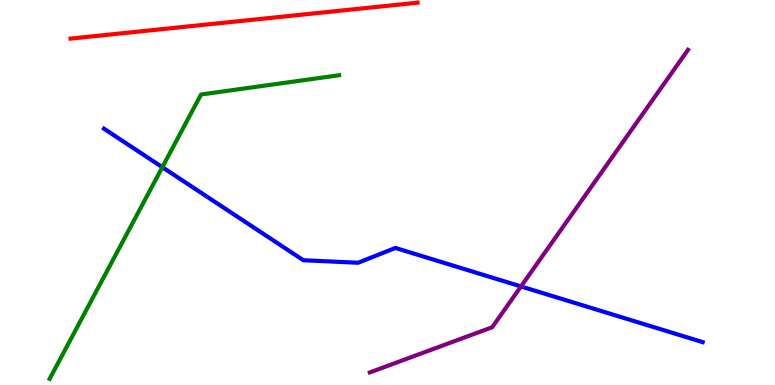[{'lines': ['blue', 'red'], 'intersections': []}, {'lines': ['green', 'red'], 'intersections': []}, {'lines': ['purple', 'red'], 'intersections': []}, {'lines': ['blue', 'green'], 'intersections': [{'x': 2.09, 'y': 5.66}]}, {'lines': ['blue', 'purple'], 'intersections': [{'x': 6.72, 'y': 2.56}]}, {'lines': ['green', 'purple'], 'intersections': []}]